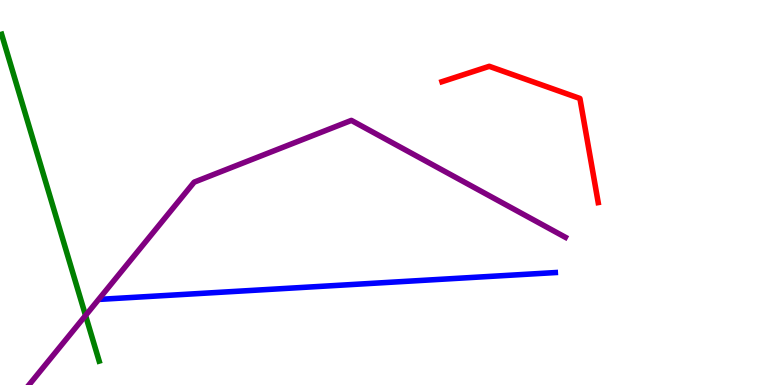[{'lines': ['blue', 'red'], 'intersections': []}, {'lines': ['green', 'red'], 'intersections': []}, {'lines': ['purple', 'red'], 'intersections': []}, {'lines': ['blue', 'green'], 'intersections': []}, {'lines': ['blue', 'purple'], 'intersections': []}, {'lines': ['green', 'purple'], 'intersections': [{'x': 1.1, 'y': 1.81}]}]